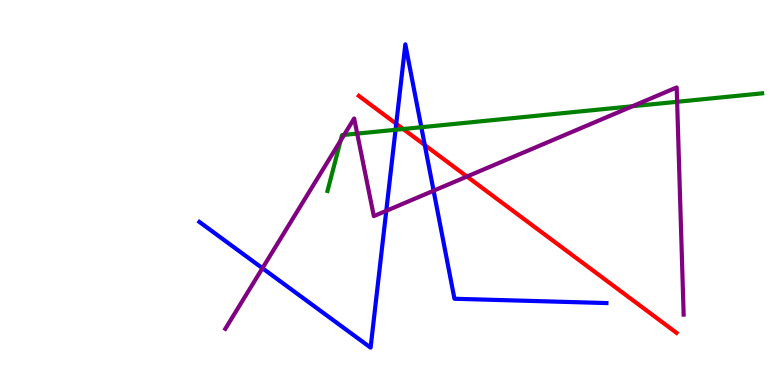[{'lines': ['blue', 'red'], 'intersections': [{'x': 5.11, 'y': 6.78}, {'x': 5.48, 'y': 6.23}]}, {'lines': ['green', 'red'], 'intersections': [{'x': 5.2, 'y': 6.65}]}, {'lines': ['purple', 'red'], 'intersections': [{'x': 6.03, 'y': 5.41}]}, {'lines': ['blue', 'green'], 'intersections': [{'x': 5.1, 'y': 6.63}, {'x': 5.44, 'y': 6.7}]}, {'lines': ['blue', 'purple'], 'intersections': [{'x': 3.39, 'y': 3.03}, {'x': 4.98, 'y': 4.52}, {'x': 5.59, 'y': 5.05}]}, {'lines': ['green', 'purple'], 'intersections': [{'x': 4.39, 'y': 6.35}, {'x': 4.44, 'y': 6.5}, {'x': 4.61, 'y': 6.53}, {'x': 8.16, 'y': 7.24}, {'x': 8.74, 'y': 7.36}]}]